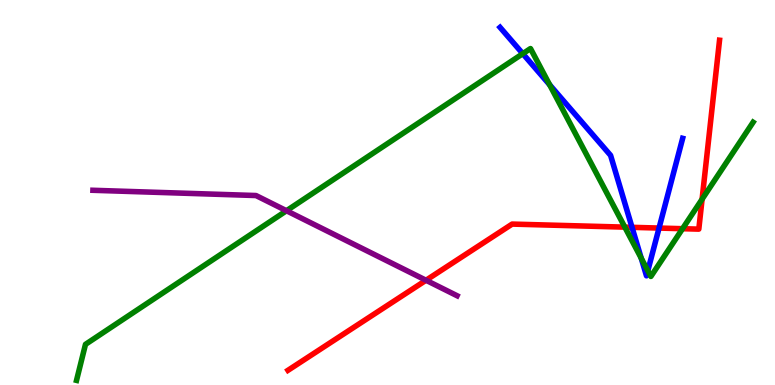[{'lines': ['blue', 'red'], 'intersections': [{'x': 8.16, 'y': 4.1}, {'x': 8.5, 'y': 4.08}]}, {'lines': ['green', 'red'], 'intersections': [{'x': 8.06, 'y': 4.1}, {'x': 8.81, 'y': 4.06}, {'x': 9.06, 'y': 4.83}]}, {'lines': ['purple', 'red'], 'intersections': [{'x': 5.5, 'y': 2.72}]}, {'lines': ['blue', 'green'], 'intersections': [{'x': 6.75, 'y': 8.61}, {'x': 7.09, 'y': 7.8}, {'x': 8.27, 'y': 3.29}, {'x': 8.36, 'y': 2.97}]}, {'lines': ['blue', 'purple'], 'intersections': []}, {'lines': ['green', 'purple'], 'intersections': [{'x': 3.7, 'y': 4.53}]}]